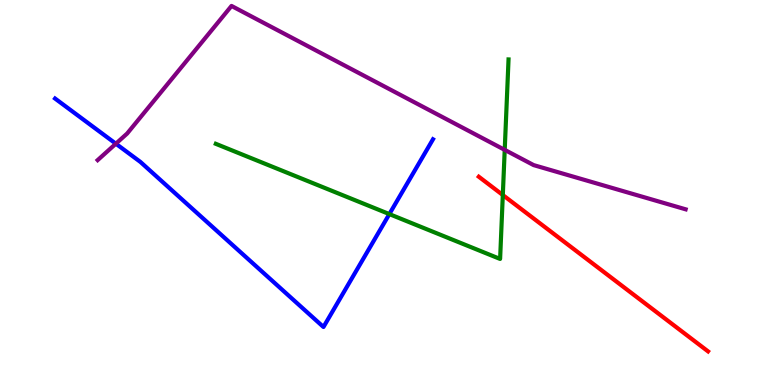[{'lines': ['blue', 'red'], 'intersections': []}, {'lines': ['green', 'red'], 'intersections': [{'x': 6.49, 'y': 4.93}]}, {'lines': ['purple', 'red'], 'intersections': []}, {'lines': ['blue', 'green'], 'intersections': [{'x': 5.02, 'y': 4.44}]}, {'lines': ['blue', 'purple'], 'intersections': [{'x': 1.49, 'y': 6.27}]}, {'lines': ['green', 'purple'], 'intersections': [{'x': 6.51, 'y': 6.11}]}]